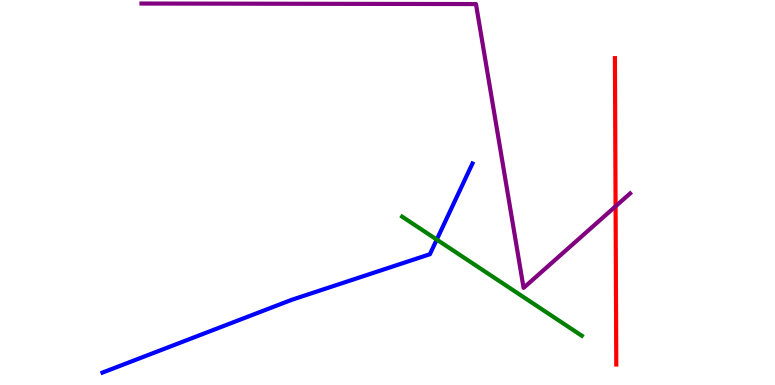[{'lines': ['blue', 'red'], 'intersections': []}, {'lines': ['green', 'red'], 'intersections': []}, {'lines': ['purple', 'red'], 'intersections': [{'x': 7.94, 'y': 4.64}]}, {'lines': ['blue', 'green'], 'intersections': [{'x': 5.64, 'y': 3.78}]}, {'lines': ['blue', 'purple'], 'intersections': []}, {'lines': ['green', 'purple'], 'intersections': []}]